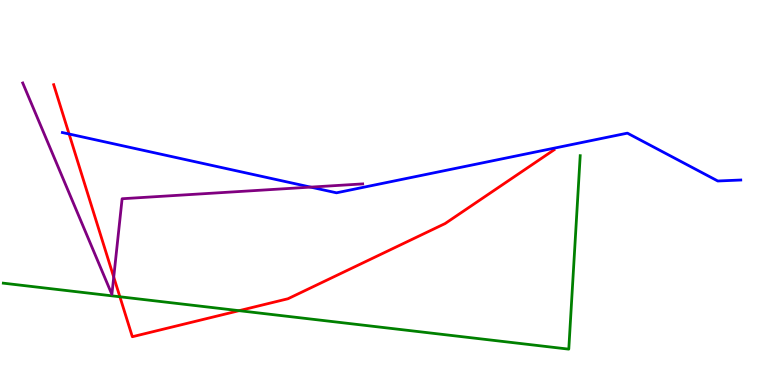[{'lines': ['blue', 'red'], 'intersections': [{'x': 0.891, 'y': 6.52}]}, {'lines': ['green', 'red'], 'intersections': [{'x': 1.55, 'y': 2.29}, {'x': 3.08, 'y': 1.93}]}, {'lines': ['purple', 'red'], 'intersections': [{'x': 1.47, 'y': 2.8}]}, {'lines': ['blue', 'green'], 'intersections': []}, {'lines': ['blue', 'purple'], 'intersections': [{'x': 4.01, 'y': 5.14}]}, {'lines': ['green', 'purple'], 'intersections': []}]